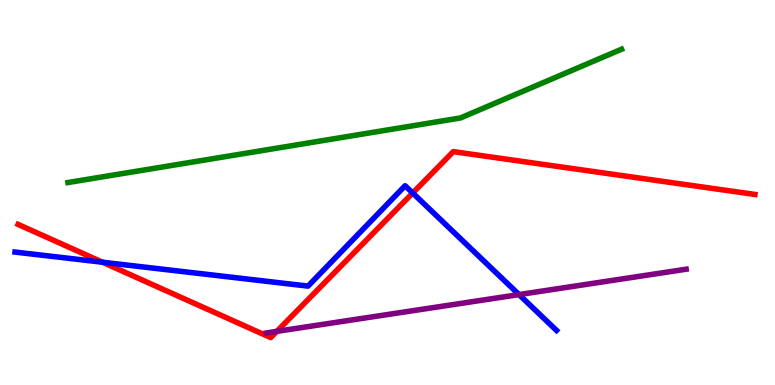[{'lines': ['blue', 'red'], 'intersections': [{'x': 1.32, 'y': 3.19}, {'x': 5.33, 'y': 4.99}]}, {'lines': ['green', 'red'], 'intersections': []}, {'lines': ['purple', 'red'], 'intersections': [{'x': 3.57, 'y': 1.39}]}, {'lines': ['blue', 'green'], 'intersections': []}, {'lines': ['blue', 'purple'], 'intersections': [{'x': 6.7, 'y': 2.35}]}, {'lines': ['green', 'purple'], 'intersections': []}]